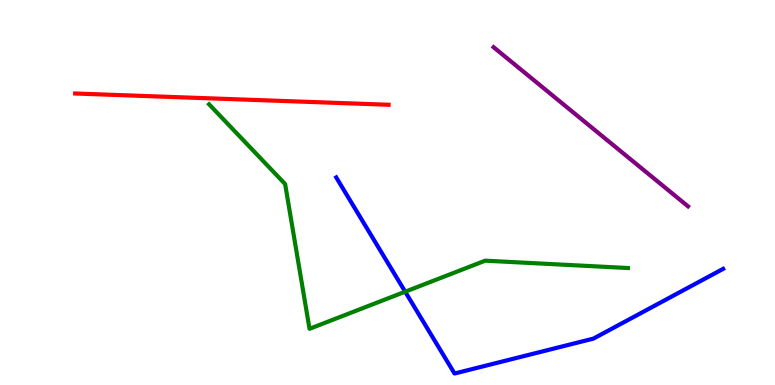[{'lines': ['blue', 'red'], 'intersections': []}, {'lines': ['green', 'red'], 'intersections': []}, {'lines': ['purple', 'red'], 'intersections': []}, {'lines': ['blue', 'green'], 'intersections': [{'x': 5.23, 'y': 2.42}]}, {'lines': ['blue', 'purple'], 'intersections': []}, {'lines': ['green', 'purple'], 'intersections': []}]